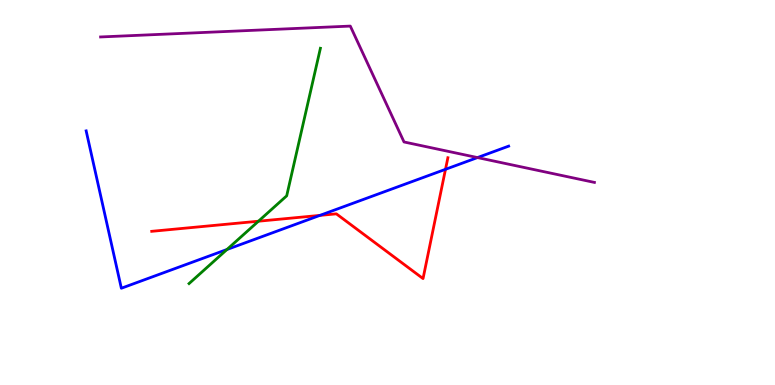[{'lines': ['blue', 'red'], 'intersections': [{'x': 4.13, 'y': 4.41}, {'x': 5.75, 'y': 5.6}]}, {'lines': ['green', 'red'], 'intersections': [{'x': 3.33, 'y': 4.25}]}, {'lines': ['purple', 'red'], 'intersections': []}, {'lines': ['blue', 'green'], 'intersections': [{'x': 2.93, 'y': 3.52}]}, {'lines': ['blue', 'purple'], 'intersections': [{'x': 6.16, 'y': 5.91}]}, {'lines': ['green', 'purple'], 'intersections': []}]